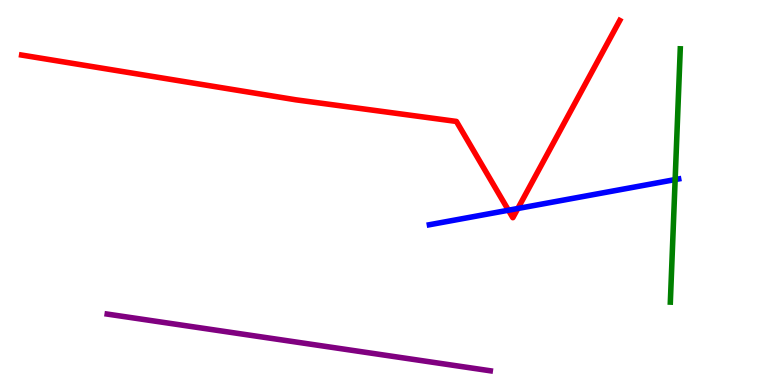[{'lines': ['blue', 'red'], 'intersections': [{'x': 6.56, 'y': 4.54}, {'x': 6.68, 'y': 4.58}]}, {'lines': ['green', 'red'], 'intersections': []}, {'lines': ['purple', 'red'], 'intersections': []}, {'lines': ['blue', 'green'], 'intersections': [{'x': 8.71, 'y': 5.34}]}, {'lines': ['blue', 'purple'], 'intersections': []}, {'lines': ['green', 'purple'], 'intersections': []}]